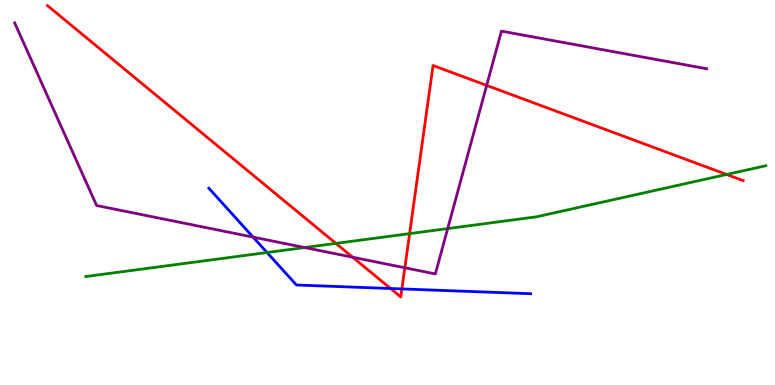[{'lines': ['blue', 'red'], 'intersections': [{'x': 5.04, 'y': 2.51}, {'x': 5.19, 'y': 2.5}]}, {'lines': ['green', 'red'], 'intersections': [{'x': 4.33, 'y': 3.68}, {'x': 5.29, 'y': 3.93}, {'x': 9.38, 'y': 5.47}]}, {'lines': ['purple', 'red'], 'intersections': [{'x': 4.55, 'y': 3.32}, {'x': 5.22, 'y': 3.04}, {'x': 6.28, 'y': 7.78}]}, {'lines': ['blue', 'green'], 'intersections': [{'x': 3.45, 'y': 3.44}]}, {'lines': ['blue', 'purple'], 'intersections': [{'x': 3.27, 'y': 3.84}]}, {'lines': ['green', 'purple'], 'intersections': [{'x': 3.93, 'y': 3.57}, {'x': 5.78, 'y': 4.06}]}]